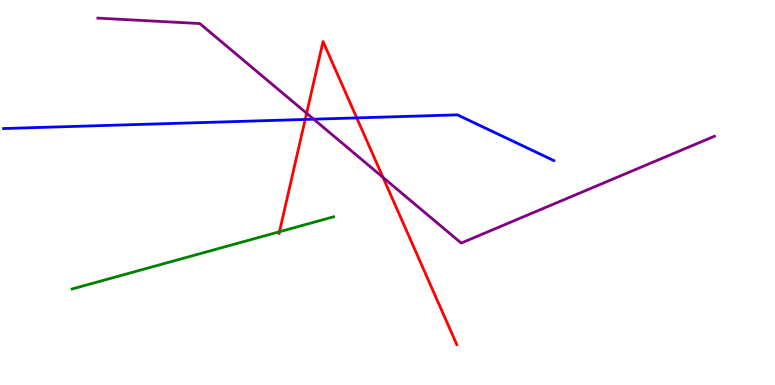[{'lines': ['blue', 'red'], 'intersections': [{'x': 3.94, 'y': 6.9}, {'x': 4.6, 'y': 6.94}]}, {'lines': ['green', 'red'], 'intersections': [{'x': 3.61, 'y': 3.98}]}, {'lines': ['purple', 'red'], 'intersections': [{'x': 3.96, 'y': 7.06}, {'x': 4.94, 'y': 5.39}]}, {'lines': ['blue', 'green'], 'intersections': []}, {'lines': ['blue', 'purple'], 'intersections': [{'x': 4.05, 'y': 6.9}]}, {'lines': ['green', 'purple'], 'intersections': []}]